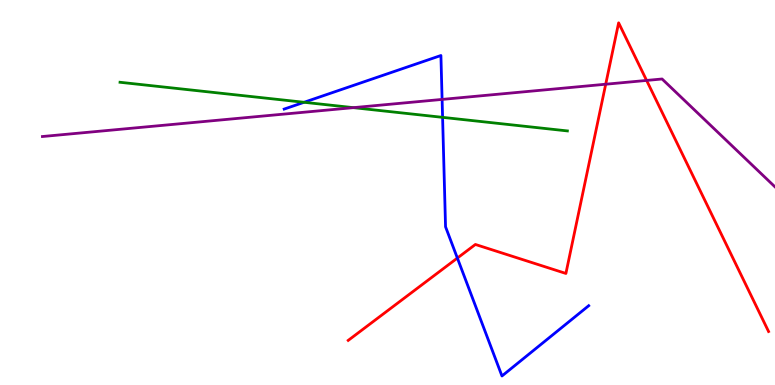[{'lines': ['blue', 'red'], 'intersections': [{'x': 5.9, 'y': 3.3}]}, {'lines': ['green', 'red'], 'intersections': []}, {'lines': ['purple', 'red'], 'intersections': [{'x': 7.82, 'y': 7.81}, {'x': 8.34, 'y': 7.91}]}, {'lines': ['blue', 'green'], 'intersections': [{'x': 3.92, 'y': 7.34}, {'x': 5.71, 'y': 6.95}]}, {'lines': ['blue', 'purple'], 'intersections': [{'x': 5.7, 'y': 7.42}]}, {'lines': ['green', 'purple'], 'intersections': [{'x': 4.56, 'y': 7.2}]}]